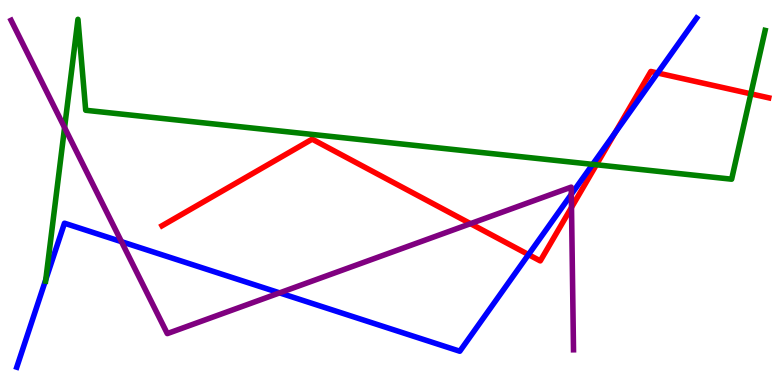[{'lines': ['blue', 'red'], 'intersections': [{'x': 6.82, 'y': 3.39}, {'x': 7.94, 'y': 6.55}, {'x': 8.48, 'y': 8.1}]}, {'lines': ['green', 'red'], 'intersections': [{'x': 7.7, 'y': 5.72}, {'x': 9.69, 'y': 7.56}]}, {'lines': ['purple', 'red'], 'intersections': [{'x': 6.07, 'y': 4.19}, {'x': 7.37, 'y': 4.61}]}, {'lines': ['blue', 'green'], 'intersections': [{'x': 0.591, 'y': 2.74}, {'x': 7.65, 'y': 5.73}]}, {'lines': ['blue', 'purple'], 'intersections': [{'x': 1.57, 'y': 3.72}, {'x': 3.61, 'y': 2.39}, {'x': 7.37, 'y': 4.95}]}, {'lines': ['green', 'purple'], 'intersections': [{'x': 0.833, 'y': 6.69}]}]